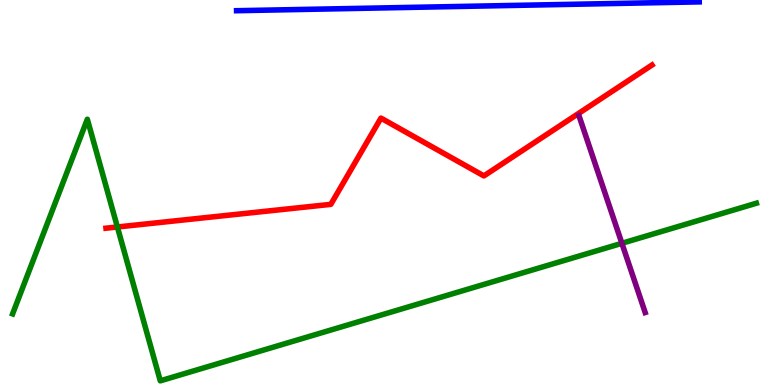[{'lines': ['blue', 'red'], 'intersections': []}, {'lines': ['green', 'red'], 'intersections': [{'x': 1.51, 'y': 4.1}]}, {'lines': ['purple', 'red'], 'intersections': []}, {'lines': ['blue', 'green'], 'intersections': []}, {'lines': ['blue', 'purple'], 'intersections': []}, {'lines': ['green', 'purple'], 'intersections': [{'x': 8.02, 'y': 3.68}]}]